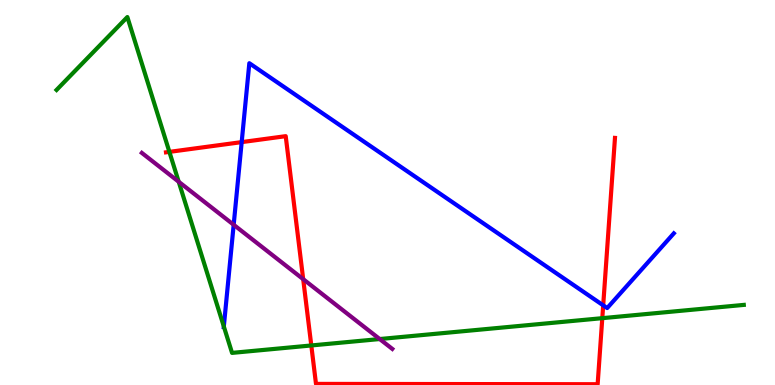[{'lines': ['blue', 'red'], 'intersections': [{'x': 3.12, 'y': 6.31}, {'x': 7.78, 'y': 2.07}]}, {'lines': ['green', 'red'], 'intersections': [{'x': 2.19, 'y': 6.06}, {'x': 4.02, 'y': 1.03}, {'x': 7.77, 'y': 1.74}]}, {'lines': ['purple', 'red'], 'intersections': [{'x': 3.91, 'y': 2.75}]}, {'lines': ['blue', 'green'], 'intersections': [{'x': 2.89, 'y': 1.52}]}, {'lines': ['blue', 'purple'], 'intersections': [{'x': 3.02, 'y': 4.16}]}, {'lines': ['green', 'purple'], 'intersections': [{'x': 2.31, 'y': 5.28}, {'x': 4.9, 'y': 1.19}]}]